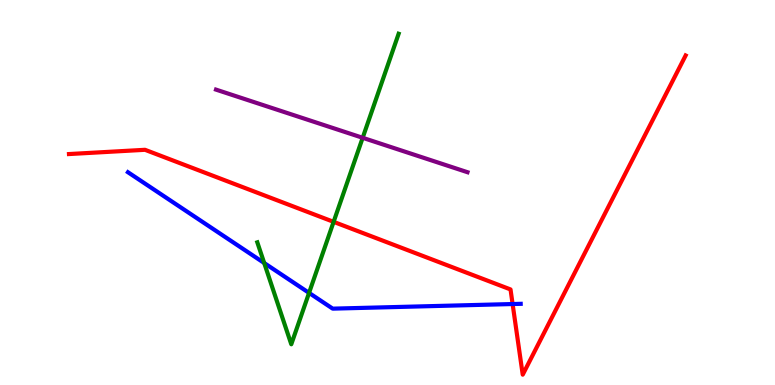[{'lines': ['blue', 'red'], 'intersections': [{'x': 6.61, 'y': 2.1}]}, {'lines': ['green', 'red'], 'intersections': [{'x': 4.3, 'y': 4.24}]}, {'lines': ['purple', 'red'], 'intersections': []}, {'lines': ['blue', 'green'], 'intersections': [{'x': 3.41, 'y': 3.17}, {'x': 3.99, 'y': 2.39}]}, {'lines': ['blue', 'purple'], 'intersections': []}, {'lines': ['green', 'purple'], 'intersections': [{'x': 4.68, 'y': 6.42}]}]